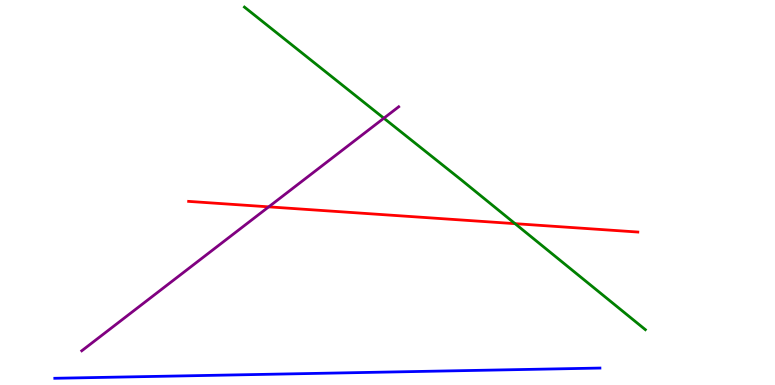[{'lines': ['blue', 'red'], 'intersections': []}, {'lines': ['green', 'red'], 'intersections': [{'x': 6.65, 'y': 4.19}]}, {'lines': ['purple', 'red'], 'intersections': [{'x': 3.47, 'y': 4.63}]}, {'lines': ['blue', 'green'], 'intersections': []}, {'lines': ['blue', 'purple'], 'intersections': []}, {'lines': ['green', 'purple'], 'intersections': [{'x': 4.95, 'y': 6.93}]}]